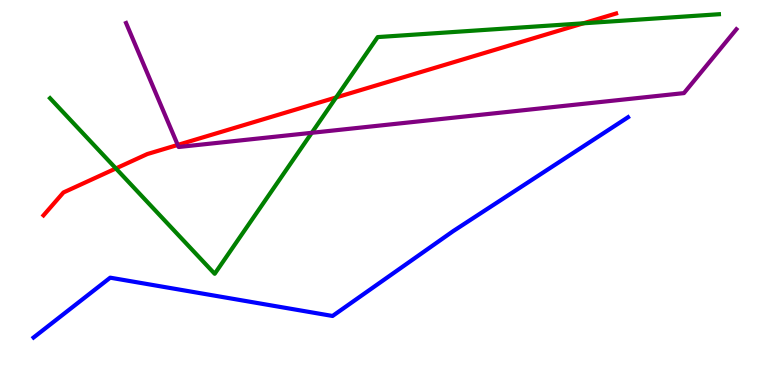[{'lines': ['blue', 'red'], 'intersections': []}, {'lines': ['green', 'red'], 'intersections': [{'x': 1.5, 'y': 5.62}, {'x': 4.34, 'y': 7.47}, {'x': 7.53, 'y': 9.39}]}, {'lines': ['purple', 'red'], 'intersections': [{'x': 2.29, 'y': 6.24}]}, {'lines': ['blue', 'green'], 'intersections': []}, {'lines': ['blue', 'purple'], 'intersections': []}, {'lines': ['green', 'purple'], 'intersections': [{'x': 4.02, 'y': 6.55}]}]